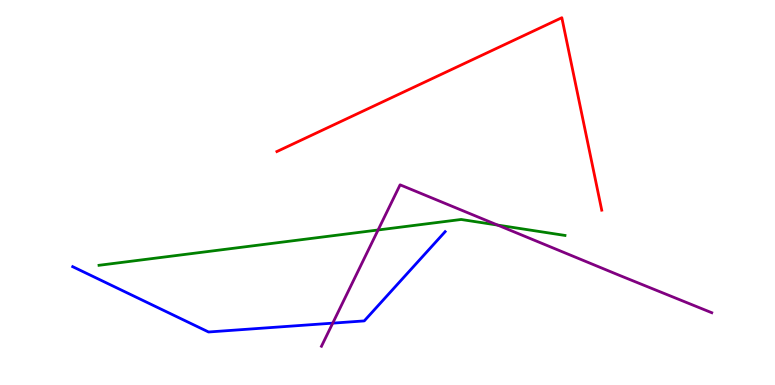[{'lines': ['blue', 'red'], 'intersections': []}, {'lines': ['green', 'red'], 'intersections': []}, {'lines': ['purple', 'red'], 'intersections': []}, {'lines': ['blue', 'green'], 'intersections': []}, {'lines': ['blue', 'purple'], 'intersections': [{'x': 4.29, 'y': 1.61}]}, {'lines': ['green', 'purple'], 'intersections': [{'x': 4.88, 'y': 4.03}, {'x': 6.42, 'y': 4.15}]}]